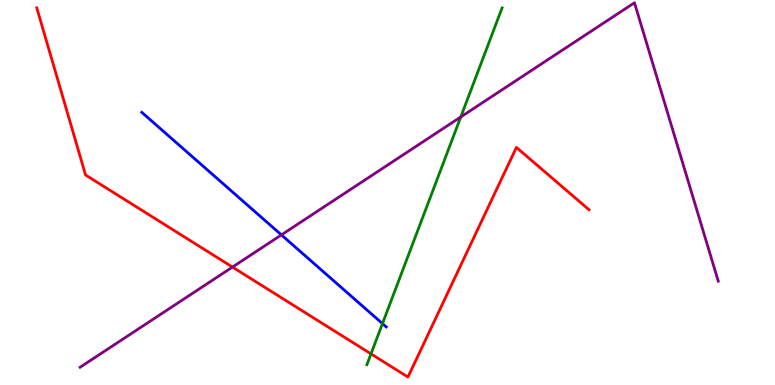[{'lines': ['blue', 'red'], 'intersections': []}, {'lines': ['green', 'red'], 'intersections': [{'x': 4.79, 'y': 0.808}]}, {'lines': ['purple', 'red'], 'intersections': [{'x': 3.0, 'y': 3.06}]}, {'lines': ['blue', 'green'], 'intersections': [{'x': 4.94, 'y': 1.59}]}, {'lines': ['blue', 'purple'], 'intersections': [{'x': 3.63, 'y': 3.9}]}, {'lines': ['green', 'purple'], 'intersections': [{'x': 5.95, 'y': 6.96}]}]